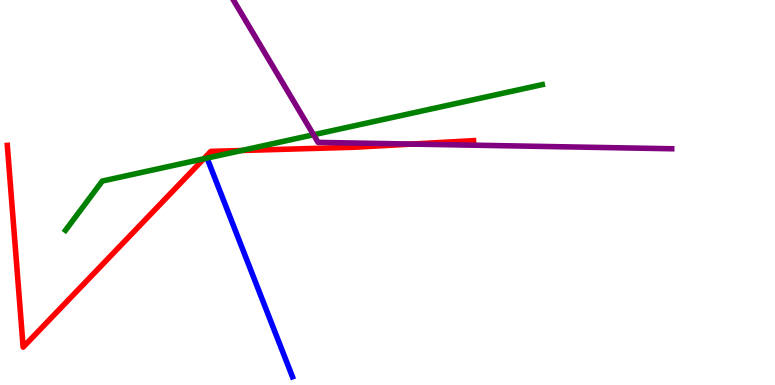[{'lines': ['blue', 'red'], 'intersections': []}, {'lines': ['green', 'red'], 'intersections': [{'x': 2.63, 'y': 5.88}, {'x': 3.12, 'y': 6.09}]}, {'lines': ['purple', 'red'], 'intersections': [{'x': 5.31, 'y': 6.26}]}, {'lines': ['blue', 'green'], 'intersections': []}, {'lines': ['blue', 'purple'], 'intersections': []}, {'lines': ['green', 'purple'], 'intersections': [{'x': 4.05, 'y': 6.5}]}]